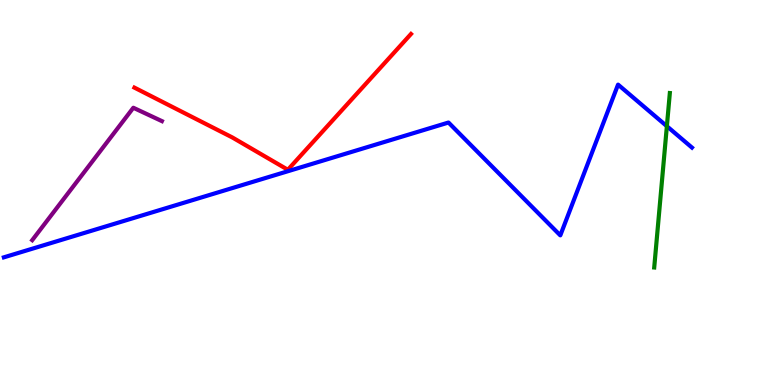[{'lines': ['blue', 'red'], 'intersections': []}, {'lines': ['green', 'red'], 'intersections': []}, {'lines': ['purple', 'red'], 'intersections': []}, {'lines': ['blue', 'green'], 'intersections': [{'x': 8.6, 'y': 6.72}]}, {'lines': ['blue', 'purple'], 'intersections': []}, {'lines': ['green', 'purple'], 'intersections': []}]